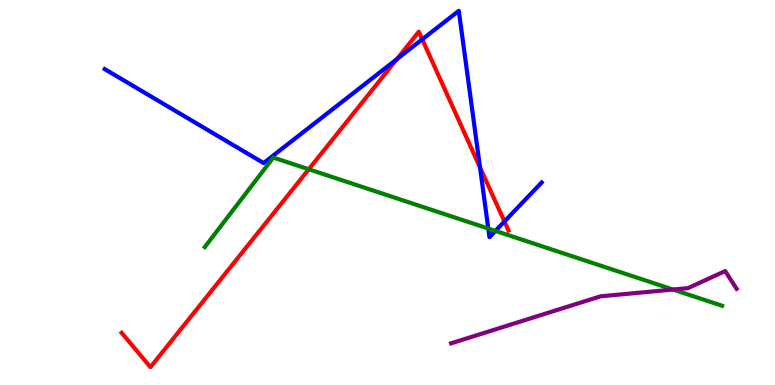[{'lines': ['blue', 'red'], 'intersections': [{'x': 5.12, 'y': 8.46}, {'x': 5.45, 'y': 8.98}, {'x': 6.19, 'y': 5.65}, {'x': 6.51, 'y': 4.25}]}, {'lines': ['green', 'red'], 'intersections': [{'x': 3.98, 'y': 5.6}]}, {'lines': ['purple', 'red'], 'intersections': []}, {'lines': ['blue', 'green'], 'intersections': [{'x': 6.3, 'y': 4.06}, {'x': 6.39, 'y': 4.0}]}, {'lines': ['blue', 'purple'], 'intersections': []}, {'lines': ['green', 'purple'], 'intersections': [{'x': 8.68, 'y': 2.48}]}]